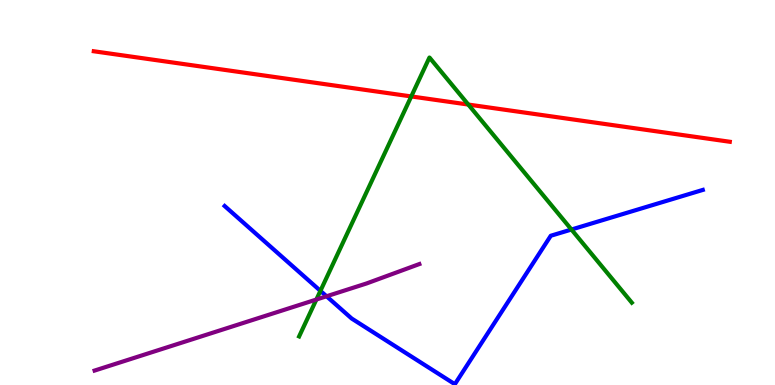[{'lines': ['blue', 'red'], 'intersections': []}, {'lines': ['green', 'red'], 'intersections': [{'x': 5.31, 'y': 7.5}, {'x': 6.04, 'y': 7.28}]}, {'lines': ['purple', 'red'], 'intersections': []}, {'lines': ['blue', 'green'], 'intersections': [{'x': 4.13, 'y': 2.45}, {'x': 7.37, 'y': 4.04}]}, {'lines': ['blue', 'purple'], 'intersections': [{'x': 4.21, 'y': 2.3}]}, {'lines': ['green', 'purple'], 'intersections': [{'x': 4.08, 'y': 2.22}]}]